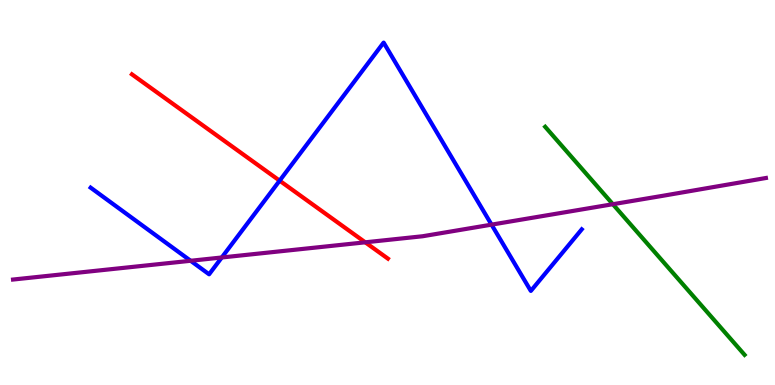[{'lines': ['blue', 'red'], 'intersections': [{'x': 3.61, 'y': 5.31}]}, {'lines': ['green', 'red'], 'intersections': []}, {'lines': ['purple', 'red'], 'intersections': [{'x': 4.71, 'y': 3.71}]}, {'lines': ['blue', 'green'], 'intersections': []}, {'lines': ['blue', 'purple'], 'intersections': [{'x': 2.46, 'y': 3.23}, {'x': 2.86, 'y': 3.31}, {'x': 6.34, 'y': 4.17}]}, {'lines': ['green', 'purple'], 'intersections': [{'x': 7.91, 'y': 4.7}]}]